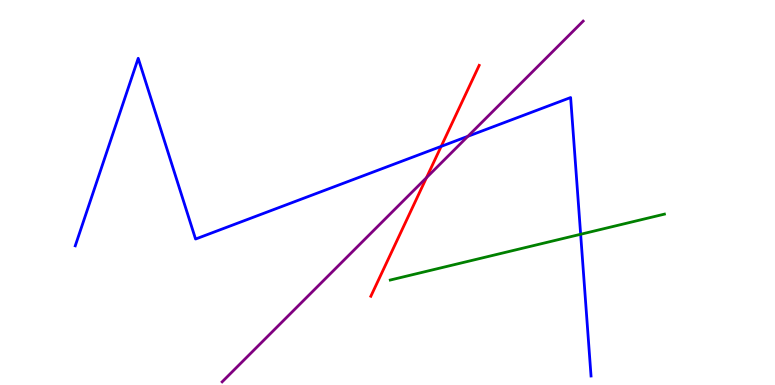[{'lines': ['blue', 'red'], 'intersections': [{'x': 5.69, 'y': 6.2}]}, {'lines': ['green', 'red'], 'intersections': []}, {'lines': ['purple', 'red'], 'intersections': [{'x': 5.5, 'y': 5.39}]}, {'lines': ['blue', 'green'], 'intersections': [{'x': 7.49, 'y': 3.91}]}, {'lines': ['blue', 'purple'], 'intersections': [{'x': 6.04, 'y': 6.46}]}, {'lines': ['green', 'purple'], 'intersections': []}]